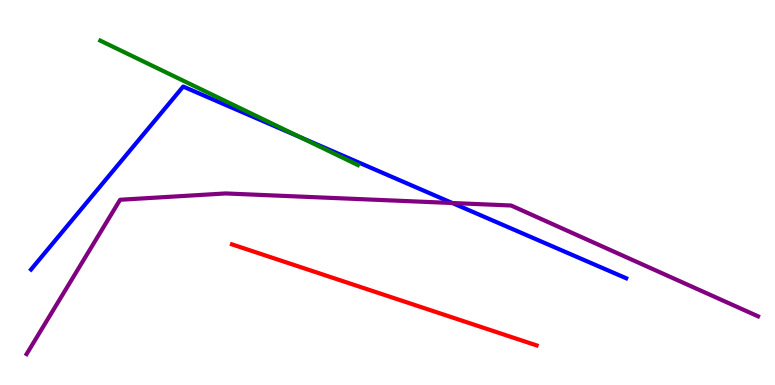[{'lines': ['blue', 'red'], 'intersections': []}, {'lines': ['green', 'red'], 'intersections': []}, {'lines': ['purple', 'red'], 'intersections': []}, {'lines': ['blue', 'green'], 'intersections': [{'x': 3.87, 'y': 6.44}]}, {'lines': ['blue', 'purple'], 'intersections': [{'x': 5.84, 'y': 4.73}]}, {'lines': ['green', 'purple'], 'intersections': []}]